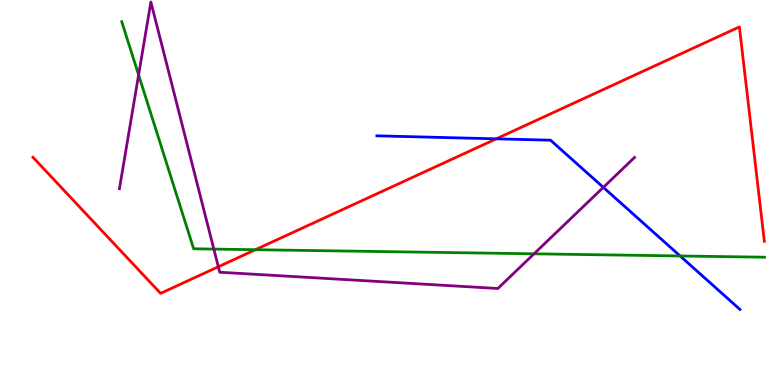[{'lines': ['blue', 'red'], 'intersections': [{'x': 6.4, 'y': 6.39}]}, {'lines': ['green', 'red'], 'intersections': [{'x': 3.3, 'y': 3.51}]}, {'lines': ['purple', 'red'], 'intersections': [{'x': 2.82, 'y': 3.07}]}, {'lines': ['blue', 'green'], 'intersections': [{'x': 8.78, 'y': 3.35}]}, {'lines': ['blue', 'purple'], 'intersections': [{'x': 7.78, 'y': 5.13}]}, {'lines': ['green', 'purple'], 'intersections': [{'x': 1.79, 'y': 8.05}, {'x': 2.76, 'y': 3.53}, {'x': 6.89, 'y': 3.41}]}]